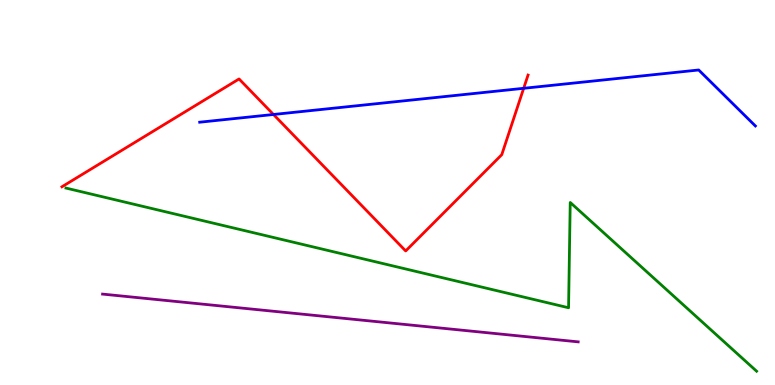[{'lines': ['blue', 'red'], 'intersections': [{'x': 3.53, 'y': 7.03}, {'x': 6.76, 'y': 7.71}]}, {'lines': ['green', 'red'], 'intersections': []}, {'lines': ['purple', 'red'], 'intersections': []}, {'lines': ['blue', 'green'], 'intersections': []}, {'lines': ['blue', 'purple'], 'intersections': []}, {'lines': ['green', 'purple'], 'intersections': []}]